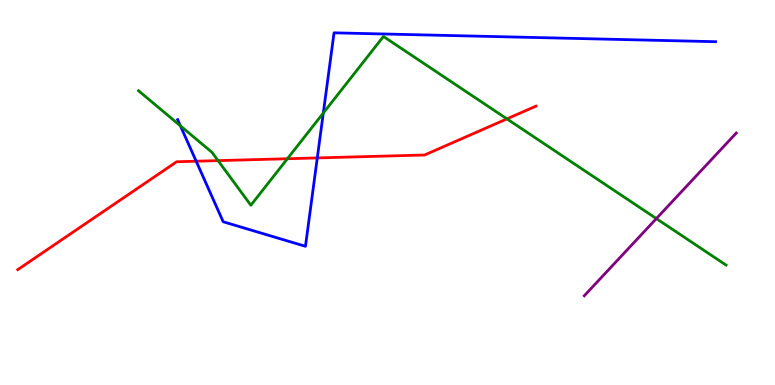[{'lines': ['blue', 'red'], 'intersections': [{'x': 2.53, 'y': 5.81}, {'x': 4.09, 'y': 5.9}]}, {'lines': ['green', 'red'], 'intersections': [{'x': 2.81, 'y': 5.83}, {'x': 3.71, 'y': 5.88}, {'x': 6.54, 'y': 6.91}]}, {'lines': ['purple', 'red'], 'intersections': []}, {'lines': ['blue', 'green'], 'intersections': [{'x': 2.33, 'y': 6.73}, {'x': 4.17, 'y': 7.06}]}, {'lines': ['blue', 'purple'], 'intersections': []}, {'lines': ['green', 'purple'], 'intersections': [{'x': 8.47, 'y': 4.32}]}]